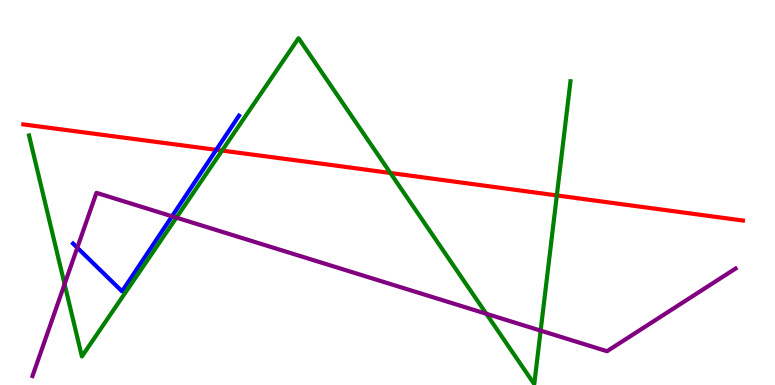[{'lines': ['blue', 'red'], 'intersections': [{'x': 2.79, 'y': 6.11}]}, {'lines': ['green', 'red'], 'intersections': [{'x': 2.87, 'y': 6.09}, {'x': 5.04, 'y': 5.51}, {'x': 7.18, 'y': 4.92}]}, {'lines': ['purple', 'red'], 'intersections': []}, {'lines': ['blue', 'green'], 'intersections': []}, {'lines': ['blue', 'purple'], 'intersections': [{'x': 0.997, 'y': 3.57}, {'x': 2.22, 'y': 4.38}]}, {'lines': ['green', 'purple'], 'intersections': [{'x': 0.833, 'y': 2.62}, {'x': 2.28, 'y': 4.35}, {'x': 6.28, 'y': 1.85}, {'x': 6.98, 'y': 1.41}]}]